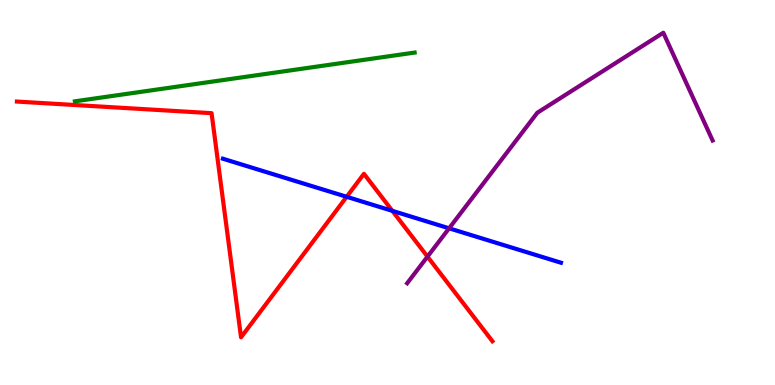[{'lines': ['blue', 'red'], 'intersections': [{'x': 4.47, 'y': 4.89}, {'x': 5.06, 'y': 4.52}]}, {'lines': ['green', 'red'], 'intersections': []}, {'lines': ['purple', 'red'], 'intersections': [{'x': 5.52, 'y': 3.33}]}, {'lines': ['blue', 'green'], 'intersections': []}, {'lines': ['blue', 'purple'], 'intersections': [{'x': 5.79, 'y': 4.07}]}, {'lines': ['green', 'purple'], 'intersections': []}]